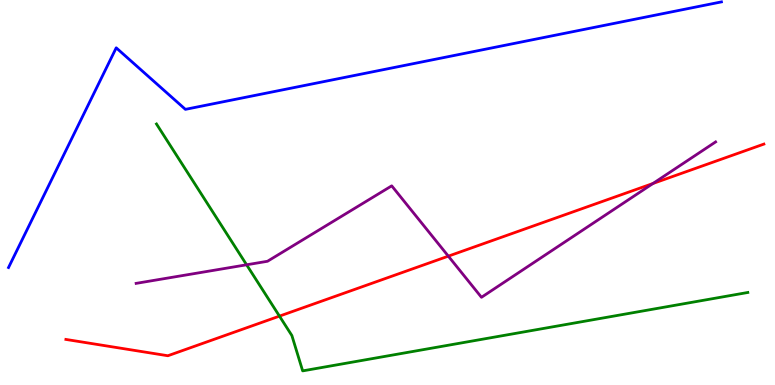[{'lines': ['blue', 'red'], 'intersections': []}, {'lines': ['green', 'red'], 'intersections': [{'x': 3.61, 'y': 1.79}]}, {'lines': ['purple', 'red'], 'intersections': [{'x': 5.78, 'y': 3.35}, {'x': 8.43, 'y': 5.23}]}, {'lines': ['blue', 'green'], 'intersections': []}, {'lines': ['blue', 'purple'], 'intersections': []}, {'lines': ['green', 'purple'], 'intersections': [{'x': 3.18, 'y': 3.12}]}]